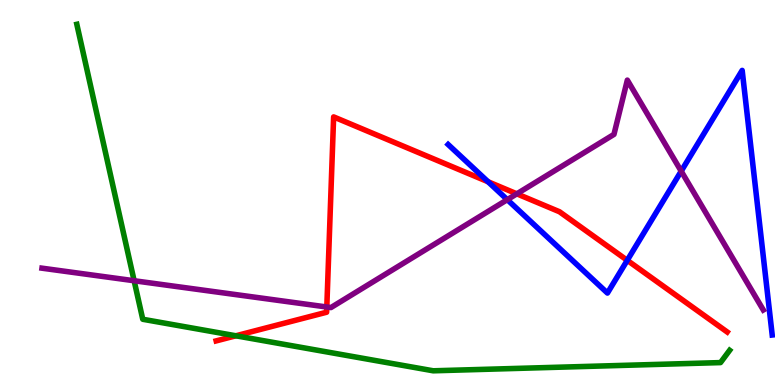[{'lines': ['blue', 'red'], 'intersections': [{'x': 6.3, 'y': 5.28}, {'x': 8.09, 'y': 3.24}]}, {'lines': ['green', 'red'], 'intersections': [{'x': 3.04, 'y': 1.28}]}, {'lines': ['purple', 'red'], 'intersections': [{'x': 4.22, 'y': 2.03}, {'x': 6.67, 'y': 4.97}]}, {'lines': ['blue', 'green'], 'intersections': []}, {'lines': ['blue', 'purple'], 'intersections': [{'x': 6.55, 'y': 4.81}, {'x': 8.79, 'y': 5.55}]}, {'lines': ['green', 'purple'], 'intersections': [{'x': 1.73, 'y': 2.71}]}]